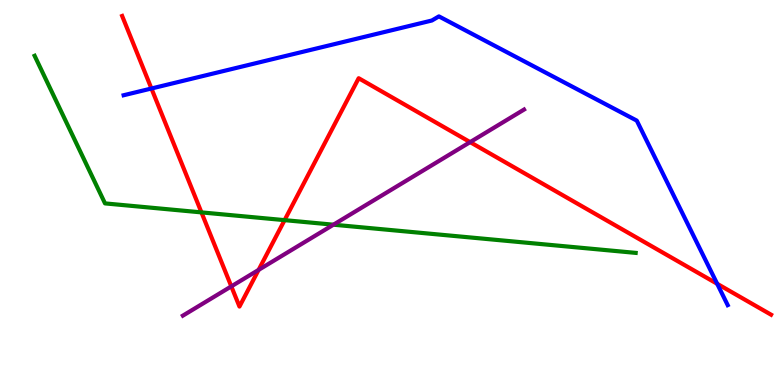[{'lines': ['blue', 'red'], 'intersections': [{'x': 1.95, 'y': 7.7}, {'x': 9.25, 'y': 2.63}]}, {'lines': ['green', 'red'], 'intersections': [{'x': 2.6, 'y': 4.48}, {'x': 3.67, 'y': 4.28}]}, {'lines': ['purple', 'red'], 'intersections': [{'x': 2.98, 'y': 2.56}, {'x': 3.34, 'y': 2.99}, {'x': 6.07, 'y': 6.31}]}, {'lines': ['blue', 'green'], 'intersections': []}, {'lines': ['blue', 'purple'], 'intersections': []}, {'lines': ['green', 'purple'], 'intersections': [{'x': 4.3, 'y': 4.16}]}]